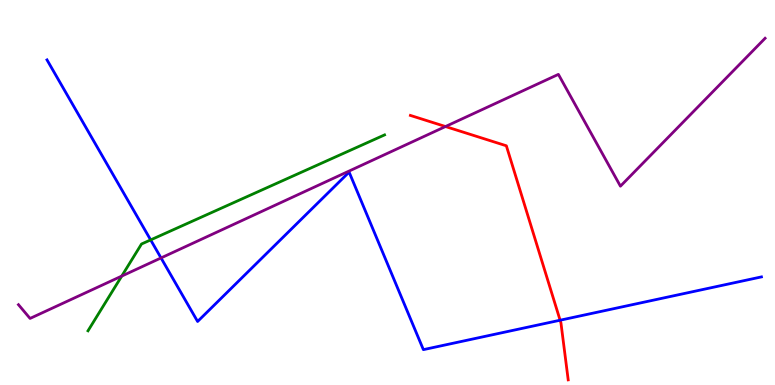[{'lines': ['blue', 'red'], 'intersections': [{'x': 7.23, 'y': 1.68}]}, {'lines': ['green', 'red'], 'intersections': []}, {'lines': ['purple', 'red'], 'intersections': [{'x': 5.75, 'y': 6.71}]}, {'lines': ['blue', 'green'], 'intersections': [{'x': 1.94, 'y': 3.77}]}, {'lines': ['blue', 'purple'], 'intersections': [{'x': 2.08, 'y': 3.3}]}, {'lines': ['green', 'purple'], 'intersections': [{'x': 1.57, 'y': 2.83}]}]